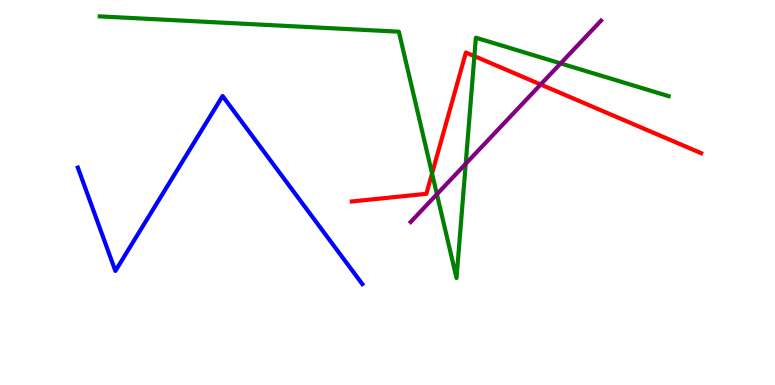[{'lines': ['blue', 'red'], 'intersections': []}, {'lines': ['green', 'red'], 'intersections': [{'x': 5.57, 'y': 5.49}, {'x': 6.12, 'y': 8.54}]}, {'lines': ['purple', 'red'], 'intersections': [{'x': 6.98, 'y': 7.81}]}, {'lines': ['blue', 'green'], 'intersections': []}, {'lines': ['blue', 'purple'], 'intersections': []}, {'lines': ['green', 'purple'], 'intersections': [{'x': 5.64, 'y': 4.95}, {'x': 6.01, 'y': 5.75}, {'x': 7.23, 'y': 8.35}]}]